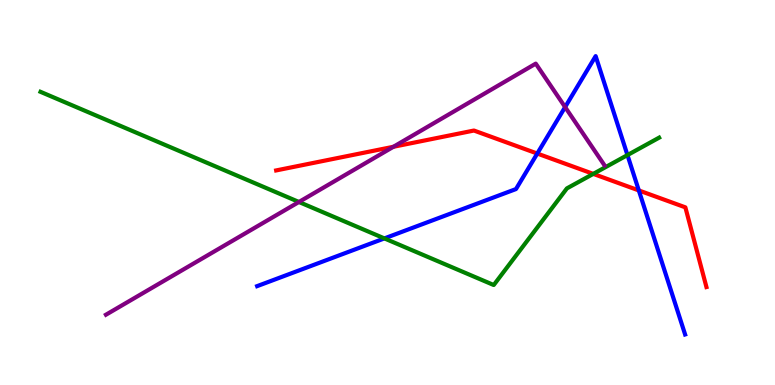[{'lines': ['blue', 'red'], 'intersections': [{'x': 6.93, 'y': 6.01}, {'x': 8.24, 'y': 5.05}]}, {'lines': ['green', 'red'], 'intersections': [{'x': 7.66, 'y': 5.48}]}, {'lines': ['purple', 'red'], 'intersections': [{'x': 5.08, 'y': 6.19}]}, {'lines': ['blue', 'green'], 'intersections': [{'x': 4.96, 'y': 3.81}, {'x': 8.1, 'y': 5.97}]}, {'lines': ['blue', 'purple'], 'intersections': [{'x': 7.29, 'y': 7.22}]}, {'lines': ['green', 'purple'], 'intersections': [{'x': 3.86, 'y': 4.75}]}]